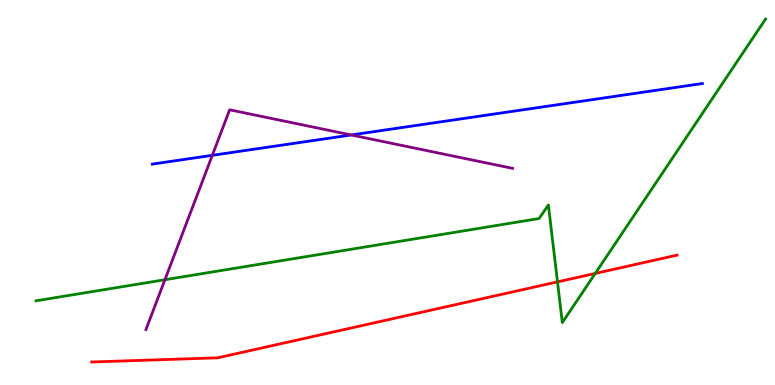[{'lines': ['blue', 'red'], 'intersections': []}, {'lines': ['green', 'red'], 'intersections': [{'x': 7.19, 'y': 2.68}, {'x': 7.68, 'y': 2.9}]}, {'lines': ['purple', 'red'], 'intersections': []}, {'lines': ['blue', 'green'], 'intersections': []}, {'lines': ['blue', 'purple'], 'intersections': [{'x': 2.74, 'y': 5.97}, {'x': 4.53, 'y': 6.49}]}, {'lines': ['green', 'purple'], 'intersections': [{'x': 2.13, 'y': 2.73}]}]